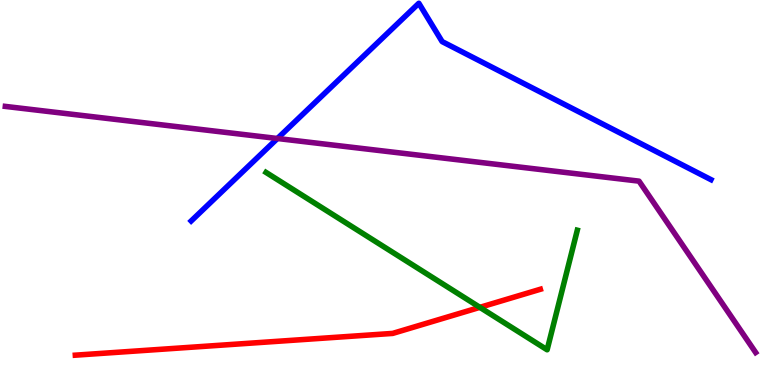[{'lines': ['blue', 'red'], 'intersections': []}, {'lines': ['green', 'red'], 'intersections': [{'x': 6.19, 'y': 2.02}]}, {'lines': ['purple', 'red'], 'intersections': []}, {'lines': ['blue', 'green'], 'intersections': []}, {'lines': ['blue', 'purple'], 'intersections': [{'x': 3.58, 'y': 6.4}]}, {'lines': ['green', 'purple'], 'intersections': []}]